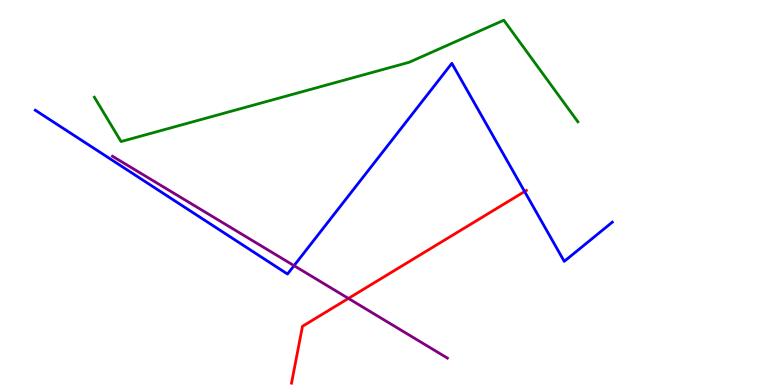[{'lines': ['blue', 'red'], 'intersections': [{'x': 6.77, 'y': 5.03}]}, {'lines': ['green', 'red'], 'intersections': []}, {'lines': ['purple', 'red'], 'intersections': [{'x': 4.5, 'y': 2.25}]}, {'lines': ['blue', 'green'], 'intersections': []}, {'lines': ['blue', 'purple'], 'intersections': [{'x': 3.79, 'y': 3.1}]}, {'lines': ['green', 'purple'], 'intersections': []}]